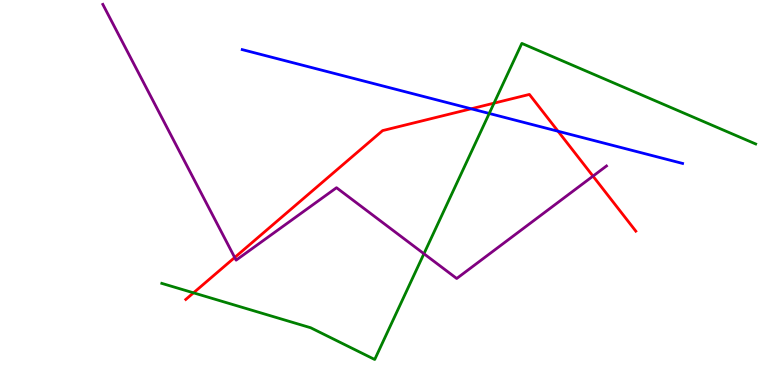[{'lines': ['blue', 'red'], 'intersections': [{'x': 6.08, 'y': 7.17}, {'x': 7.2, 'y': 6.59}]}, {'lines': ['green', 'red'], 'intersections': [{'x': 2.5, 'y': 2.39}, {'x': 6.37, 'y': 7.32}]}, {'lines': ['purple', 'red'], 'intersections': [{'x': 3.03, 'y': 3.31}, {'x': 7.65, 'y': 5.43}]}, {'lines': ['blue', 'green'], 'intersections': [{'x': 6.31, 'y': 7.05}]}, {'lines': ['blue', 'purple'], 'intersections': []}, {'lines': ['green', 'purple'], 'intersections': [{'x': 5.47, 'y': 3.41}]}]